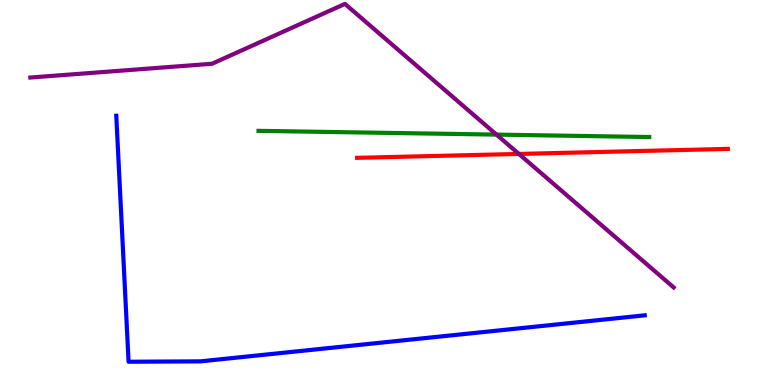[{'lines': ['blue', 'red'], 'intersections': []}, {'lines': ['green', 'red'], 'intersections': []}, {'lines': ['purple', 'red'], 'intersections': [{'x': 6.7, 'y': 6.0}]}, {'lines': ['blue', 'green'], 'intersections': []}, {'lines': ['blue', 'purple'], 'intersections': []}, {'lines': ['green', 'purple'], 'intersections': [{'x': 6.41, 'y': 6.5}]}]